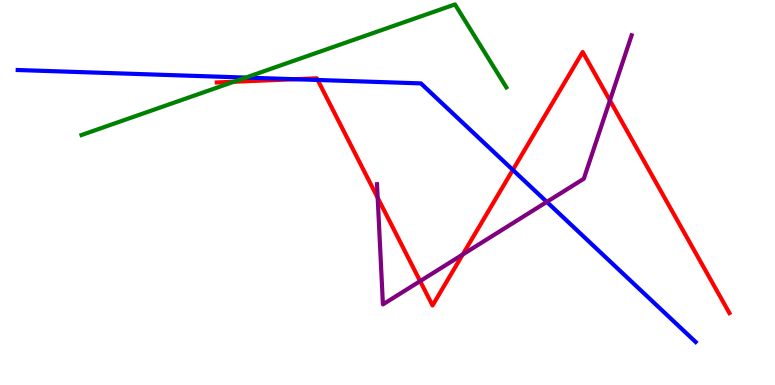[{'lines': ['blue', 'red'], 'intersections': [{'x': 3.81, 'y': 7.94}, {'x': 4.1, 'y': 7.92}, {'x': 6.62, 'y': 5.59}]}, {'lines': ['green', 'red'], 'intersections': [{'x': 3.02, 'y': 7.88}]}, {'lines': ['purple', 'red'], 'intersections': [{'x': 4.87, 'y': 4.86}, {'x': 5.42, 'y': 2.7}, {'x': 5.97, 'y': 3.39}, {'x': 7.87, 'y': 7.39}]}, {'lines': ['blue', 'green'], 'intersections': [{'x': 3.17, 'y': 7.98}]}, {'lines': ['blue', 'purple'], 'intersections': [{'x': 7.06, 'y': 4.76}]}, {'lines': ['green', 'purple'], 'intersections': []}]